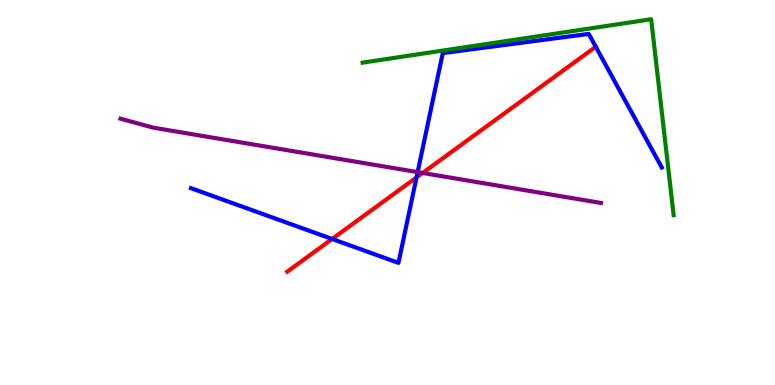[{'lines': ['blue', 'red'], 'intersections': [{'x': 4.29, 'y': 3.79}, {'x': 5.37, 'y': 5.39}]}, {'lines': ['green', 'red'], 'intersections': []}, {'lines': ['purple', 'red'], 'intersections': [{'x': 5.45, 'y': 5.51}]}, {'lines': ['blue', 'green'], 'intersections': []}, {'lines': ['blue', 'purple'], 'intersections': [{'x': 5.39, 'y': 5.53}]}, {'lines': ['green', 'purple'], 'intersections': []}]